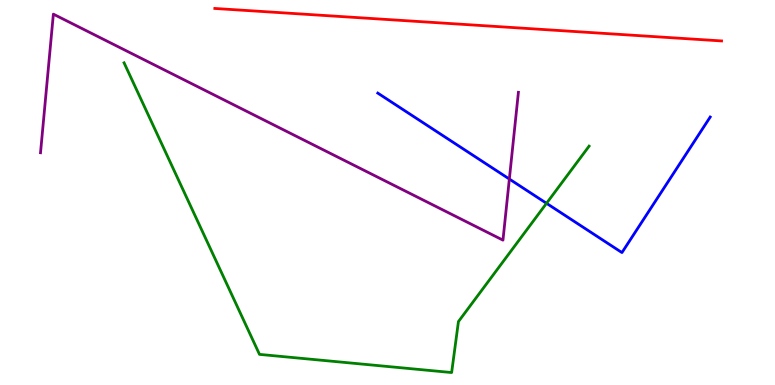[{'lines': ['blue', 'red'], 'intersections': []}, {'lines': ['green', 'red'], 'intersections': []}, {'lines': ['purple', 'red'], 'intersections': []}, {'lines': ['blue', 'green'], 'intersections': [{'x': 7.05, 'y': 4.72}]}, {'lines': ['blue', 'purple'], 'intersections': [{'x': 6.57, 'y': 5.35}]}, {'lines': ['green', 'purple'], 'intersections': []}]